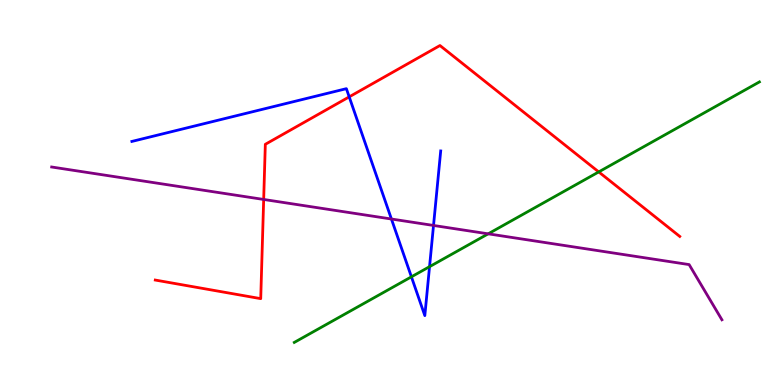[{'lines': ['blue', 'red'], 'intersections': [{'x': 4.51, 'y': 7.48}]}, {'lines': ['green', 'red'], 'intersections': [{'x': 7.73, 'y': 5.53}]}, {'lines': ['purple', 'red'], 'intersections': [{'x': 3.4, 'y': 4.82}]}, {'lines': ['blue', 'green'], 'intersections': [{'x': 5.31, 'y': 2.81}, {'x': 5.54, 'y': 3.07}]}, {'lines': ['blue', 'purple'], 'intersections': [{'x': 5.05, 'y': 4.31}, {'x': 5.59, 'y': 4.14}]}, {'lines': ['green', 'purple'], 'intersections': [{'x': 6.3, 'y': 3.93}]}]